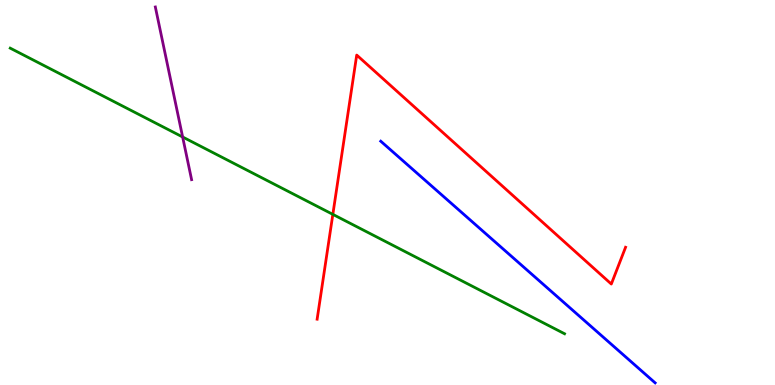[{'lines': ['blue', 'red'], 'intersections': []}, {'lines': ['green', 'red'], 'intersections': [{'x': 4.29, 'y': 4.43}]}, {'lines': ['purple', 'red'], 'intersections': []}, {'lines': ['blue', 'green'], 'intersections': []}, {'lines': ['blue', 'purple'], 'intersections': []}, {'lines': ['green', 'purple'], 'intersections': [{'x': 2.36, 'y': 6.44}]}]